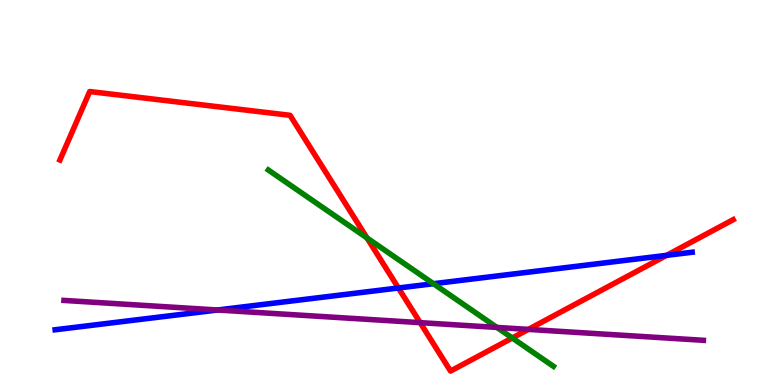[{'lines': ['blue', 'red'], 'intersections': [{'x': 5.14, 'y': 2.52}, {'x': 8.6, 'y': 3.37}]}, {'lines': ['green', 'red'], 'intersections': [{'x': 4.74, 'y': 3.82}, {'x': 6.61, 'y': 1.22}]}, {'lines': ['purple', 'red'], 'intersections': [{'x': 5.42, 'y': 1.62}, {'x': 6.82, 'y': 1.44}]}, {'lines': ['blue', 'green'], 'intersections': [{'x': 5.59, 'y': 2.63}]}, {'lines': ['blue', 'purple'], 'intersections': [{'x': 2.81, 'y': 1.95}]}, {'lines': ['green', 'purple'], 'intersections': [{'x': 6.41, 'y': 1.5}]}]